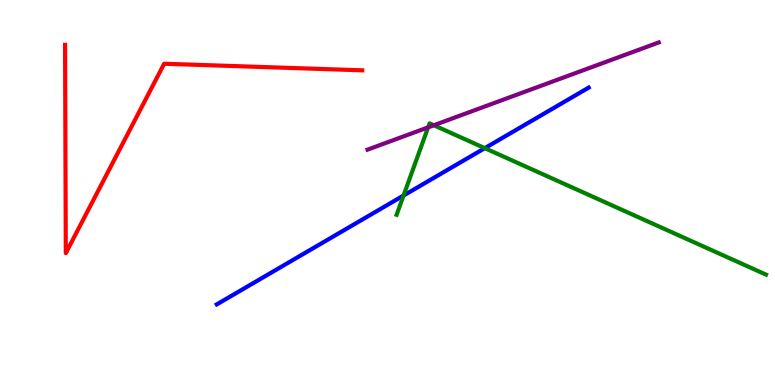[{'lines': ['blue', 'red'], 'intersections': []}, {'lines': ['green', 'red'], 'intersections': []}, {'lines': ['purple', 'red'], 'intersections': []}, {'lines': ['blue', 'green'], 'intersections': [{'x': 5.21, 'y': 4.92}, {'x': 6.26, 'y': 6.15}]}, {'lines': ['blue', 'purple'], 'intersections': []}, {'lines': ['green', 'purple'], 'intersections': [{'x': 5.52, 'y': 6.69}, {'x': 5.6, 'y': 6.75}]}]